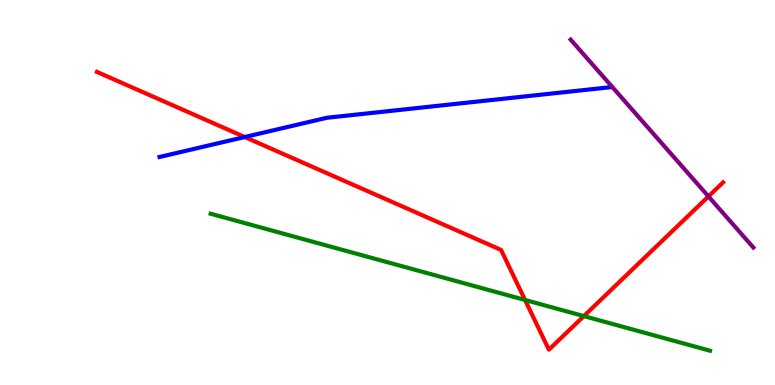[{'lines': ['blue', 'red'], 'intersections': [{'x': 3.16, 'y': 6.44}]}, {'lines': ['green', 'red'], 'intersections': [{'x': 6.77, 'y': 2.21}, {'x': 7.53, 'y': 1.79}]}, {'lines': ['purple', 'red'], 'intersections': [{'x': 9.14, 'y': 4.9}]}, {'lines': ['blue', 'green'], 'intersections': []}, {'lines': ['blue', 'purple'], 'intersections': []}, {'lines': ['green', 'purple'], 'intersections': []}]